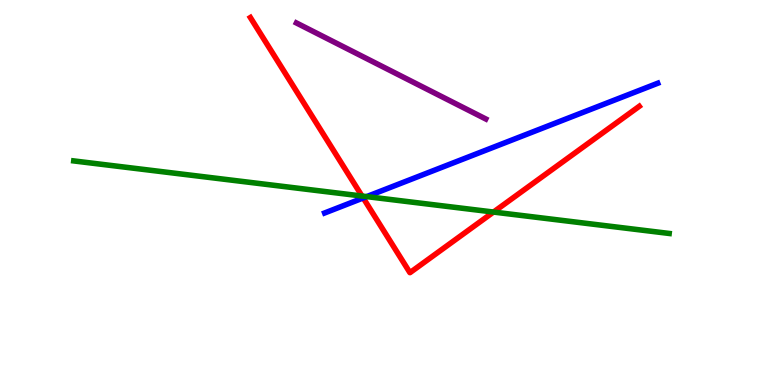[{'lines': ['blue', 'red'], 'intersections': [{'x': 4.69, 'y': 4.86}]}, {'lines': ['green', 'red'], 'intersections': [{'x': 4.67, 'y': 4.91}, {'x': 6.37, 'y': 4.49}]}, {'lines': ['purple', 'red'], 'intersections': []}, {'lines': ['blue', 'green'], 'intersections': [{'x': 4.73, 'y': 4.89}]}, {'lines': ['blue', 'purple'], 'intersections': []}, {'lines': ['green', 'purple'], 'intersections': []}]